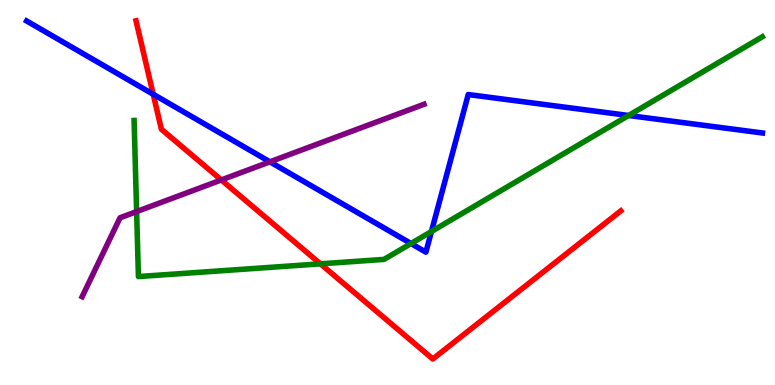[{'lines': ['blue', 'red'], 'intersections': [{'x': 1.98, 'y': 7.55}]}, {'lines': ['green', 'red'], 'intersections': [{'x': 4.13, 'y': 3.15}]}, {'lines': ['purple', 'red'], 'intersections': [{'x': 2.86, 'y': 5.33}]}, {'lines': ['blue', 'green'], 'intersections': [{'x': 5.3, 'y': 3.67}, {'x': 5.57, 'y': 3.99}, {'x': 8.11, 'y': 7.0}]}, {'lines': ['blue', 'purple'], 'intersections': [{'x': 3.48, 'y': 5.8}]}, {'lines': ['green', 'purple'], 'intersections': [{'x': 1.76, 'y': 4.5}]}]